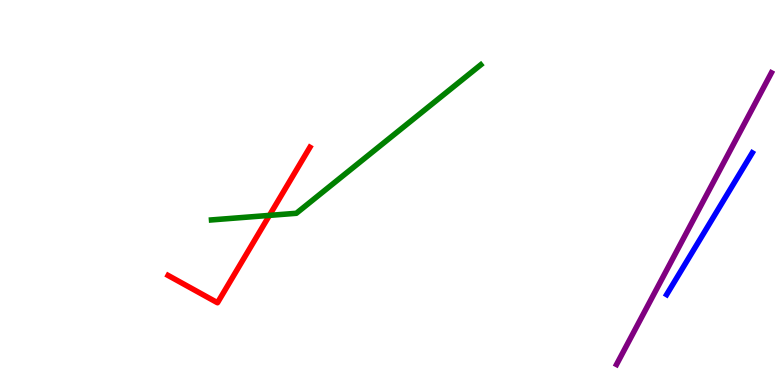[{'lines': ['blue', 'red'], 'intersections': []}, {'lines': ['green', 'red'], 'intersections': [{'x': 3.48, 'y': 4.41}]}, {'lines': ['purple', 'red'], 'intersections': []}, {'lines': ['blue', 'green'], 'intersections': []}, {'lines': ['blue', 'purple'], 'intersections': []}, {'lines': ['green', 'purple'], 'intersections': []}]